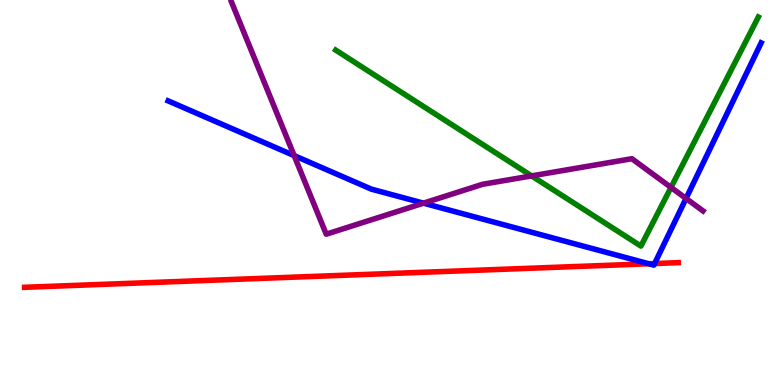[{'lines': ['blue', 'red'], 'intersections': [{'x': 8.37, 'y': 3.15}, {'x': 8.45, 'y': 3.15}]}, {'lines': ['green', 'red'], 'intersections': []}, {'lines': ['purple', 'red'], 'intersections': []}, {'lines': ['blue', 'green'], 'intersections': []}, {'lines': ['blue', 'purple'], 'intersections': [{'x': 3.8, 'y': 5.96}, {'x': 5.46, 'y': 4.72}, {'x': 8.85, 'y': 4.84}]}, {'lines': ['green', 'purple'], 'intersections': [{'x': 6.86, 'y': 5.43}, {'x': 8.66, 'y': 5.13}]}]